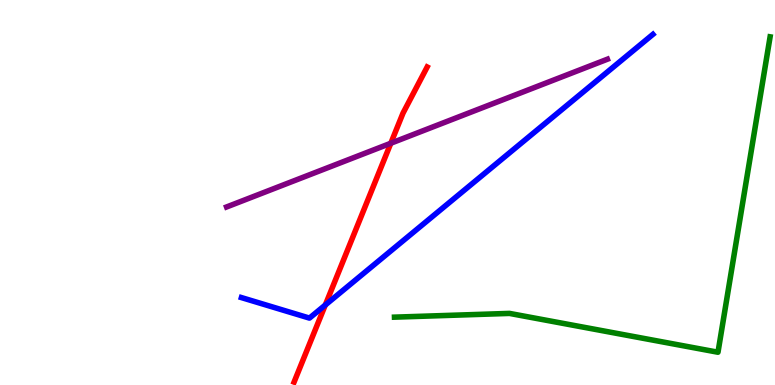[{'lines': ['blue', 'red'], 'intersections': [{'x': 4.2, 'y': 2.08}]}, {'lines': ['green', 'red'], 'intersections': []}, {'lines': ['purple', 'red'], 'intersections': [{'x': 5.04, 'y': 6.28}]}, {'lines': ['blue', 'green'], 'intersections': []}, {'lines': ['blue', 'purple'], 'intersections': []}, {'lines': ['green', 'purple'], 'intersections': []}]